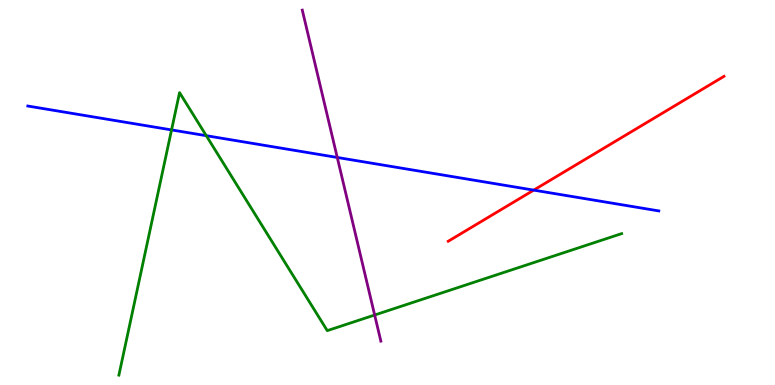[{'lines': ['blue', 'red'], 'intersections': [{'x': 6.89, 'y': 5.06}]}, {'lines': ['green', 'red'], 'intersections': []}, {'lines': ['purple', 'red'], 'intersections': []}, {'lines': ['blue', 'green'], 'intersections': [{'x': 2.21, 'y': 6.63}, {'x': 2.66, 'y': 6.48}]}, {'lines': ['blue', 'purple'], 'intersections': [{'x': 4.35, 'y': 5.91}]}, {'lines': ['green', 'purple'], 'intersections': [{'x': 4.83, 'y': 1.82}]}]